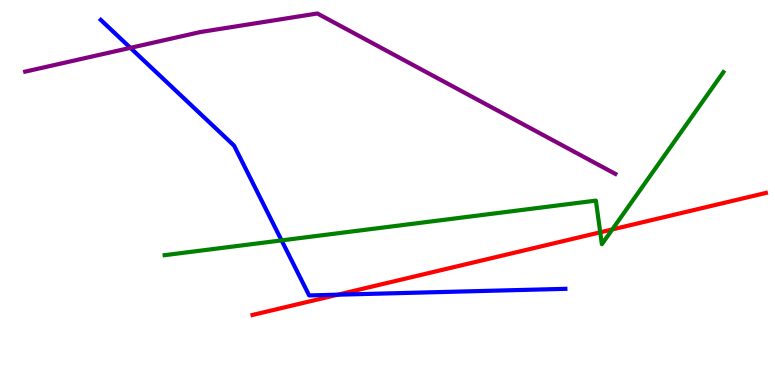[{'lines': ['blue', 'red'], 'intersections': [{'x': 4.36, 'y': 2.35}]}, {'lines': ['green', 'red'], 'intersections': [{'x': 7.75, 'y': 3.97}, {'x': 7.9, 'y': 4.04}]}, {'lines': ['purple', 'red'], 'intersections': []}, {'lines': ['blue', 'green'], 'intersections': [{'x': 3.63, 'y': 3.76}]}, {'lines': ['blue', 'purple'], 'intersections': [{'x': 1.68, 'y': 8.76}]}, {'lines': ['green', 'purple'], 'intersections': []}]